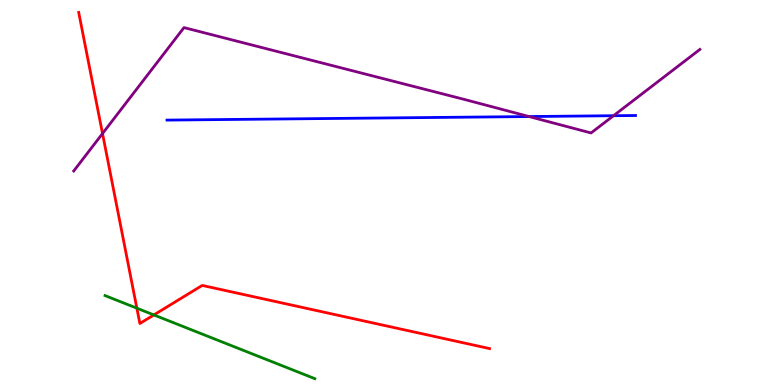[{'lines': ['blue', 'red'], 'intersections': []}, {'lines': ['green', 'red'], 'intersections': [{'x': 1.77, 'y': 1.99}, {'x': 1.99, 'y': 1.82}]}, {'lines': ['purple', 'red'], 'intersections': [{'x': 1.32, 'y': 6.53}]}, {'lines': ['blue', 'green'], 'intersections': []}, {'lines': ['blue', 'purple'], 'intersections': [{'x': 6.83, 'y': 6.97}, {'x': 7.92, 'y': 6.99}]}, {'lines': ['green', 'purple'], 'intersections': []}]